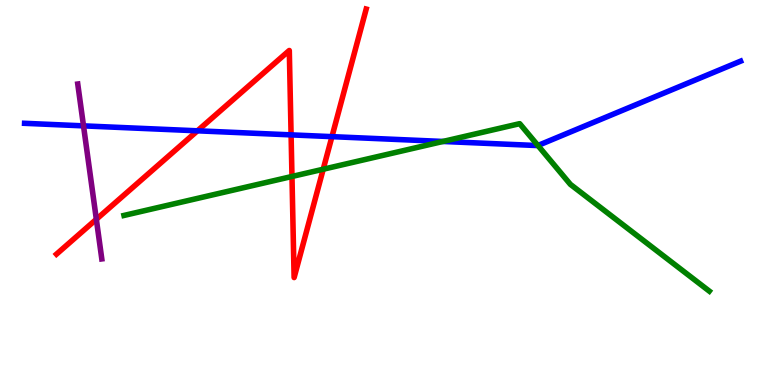[{'lines': ['blue', 'red'], 'intersections': [{'x': 2.55, 'y': 6.6}, {'x': 3.76, 'y': 6.5}, {'x': 4.28, 'y': 6.45}]}, {'lines': ['green', 'red'], 'intersections': [{'x': 3.77, 'y': 5.42}, {'x': 4.17, 'y': 5.6}]}, {'lines': ['purple', 'red'], 'intersections': [{'x': 1.24, 'y': 4.3}]}, {'lines': ['blue', 'green'], 'intersections': [{'x': 5.72, 'y': 6.33}, {'x': 6.94, 'y': 6.22}]}, {'lines': ['blue', 'purple'], 'intersections': [{'x': 1.08, 'y': 6.73}]}, {'lines': ['green', 'purple'], 'intersections': []}]